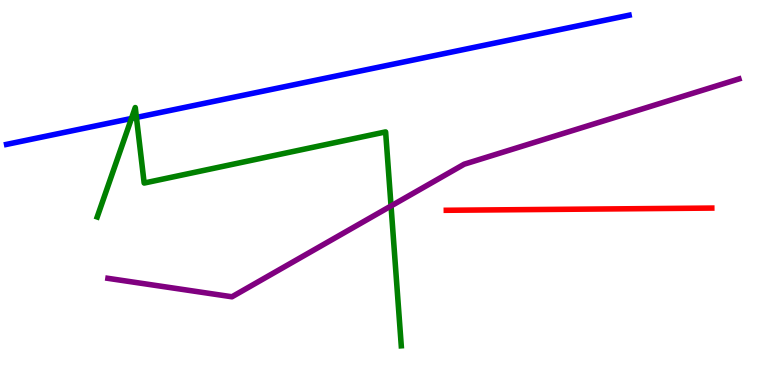[{'lines': ['blue', 'red'], 'intersections': []}, {'lines': ['green', 'red'], 'intersections': []}, {'lines': ['purple', 'red'], 'intersections': []}, {'lines': ['blue', 'green'], 'intersections': [{'x': 1.7, 'y': 6.92}, {'x': 1.76, 'y': 6.95}]}, {'lines': ['blue', 'purple'], 'intersections': []}, {'lines': ['green', 'purple'], 'intersections': [{'x': 5.05, 'y': 4.65}]}]